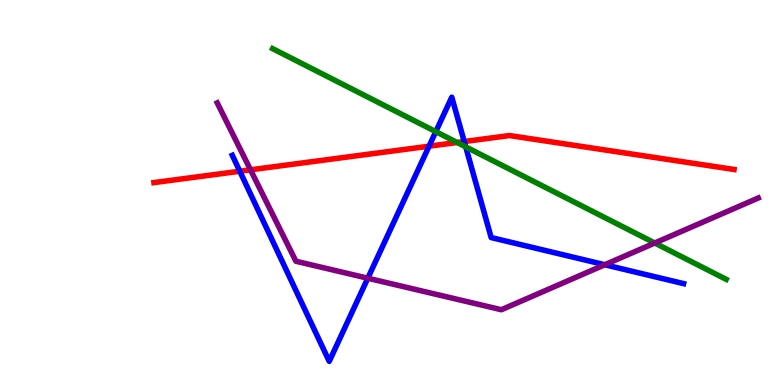[{'lines': ['blue', 'red'], 'intersections': [{'x': 3.09, 'y': 5.55}, {'x': 5.54, 'y': 6.2}, {'x': 5.99, 'y': 6.32}]}, {'lines': ['green', 'red'], 'intersections': [{'x': 5.9, 'y': 6.3}]}, {'lines': ['purple', 'red'], 'intersections': [{'x': 3.23, 'y': 5.59}]}, {'lines': ['blue', 'green'], 'intersections': [{'x': 5.62, 'y': 6.58}, {'x': 6.01, 'y': 6.19}]}, {'lines': ['blue', 'purple'], 'intersections': [{'x': 4.75, 'y': 2.77}, {'x': 7.8, 'y': 3.12}]}, {'lines': ['green', 'purple'], 'intersections': [{'x': 8.45, 'y': 3.69}]}]